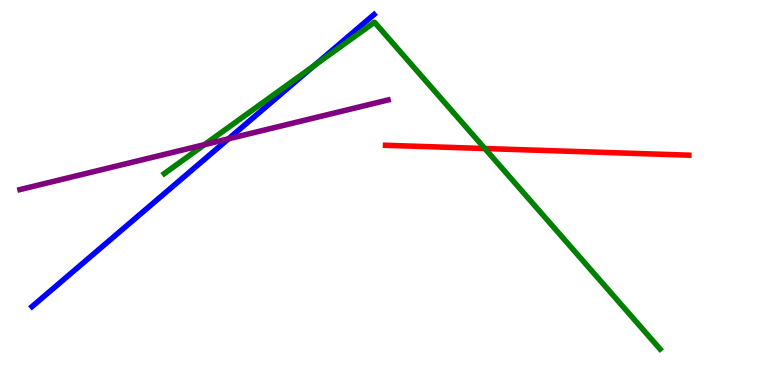[{'lines': ['blue', 'red'], 'intersections': []}, {'lines': ['green', 'red'], 'intersections': [{'x': 6.26, 'y': 6.14}]}, {'lines': ['purple', 'red'], 'intersections': []}, {'lines': ['blue', 'green'], 'intersections': [{'x': 4.06, 'y': 8.3}]}, {'lines': ['blue', 'purple'], 'intersections': [{'x': 2.95, 'y': 6.4}]}, {'lines': ['green', 'purple'], 'intersections': [{'x': 2.64, 'y': 6.24}]}]